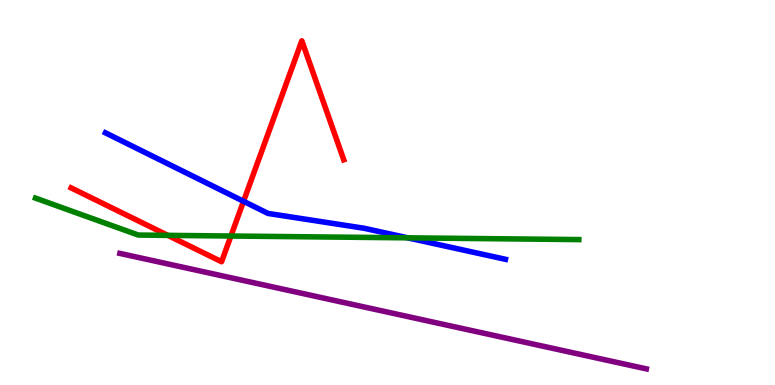[{'lines': ['blue', 'red'], 'intersections': [{'x': 3.14, 'y': 4.77}]}, {'lines': ['green', 'red'], 'intersections': [{'x': 2.17, 'y': 3.89}, {'x': 2.98, 'y': 3.87}]}, {'lines': ['purple', 'red'], 'intersections': []}, {'lines': ['blue', 'green'], 'intersections': [{'x': 5.26, 'y': 3.82}]}, {'lines': ['blue', 'purple'], 'intersections': []}, {'lines': ['green', 'purple'], 'intersections': []}]